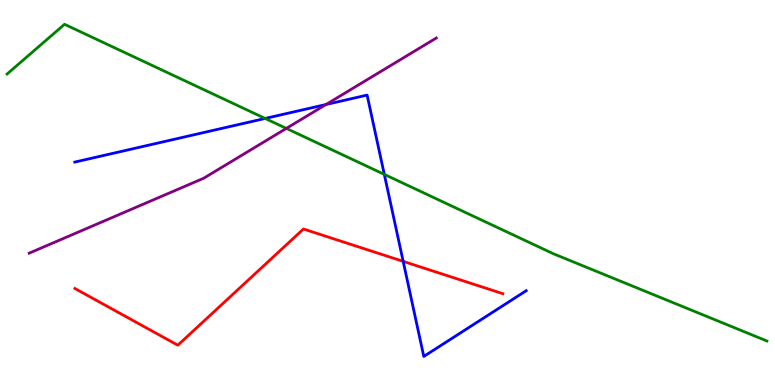[{'lines': ['blue', 'red'], 'intersections': [{'x': 5.2, 'y': 3.21}]}, {'lines': ['green', 'red'], 'intersections': []}, {'lines': ['purple', 'red'], 'intersections': []}, {'lines': ['blue', 'green'], 'intersections': [{'x': 3.42, 'y': 6.92}, {'x': 4.96, 'y': 5.47}]}, {'lines': ['blue', 'purple'], 'intersections': [{'x': 4.21, 'y': 7.29}]}, {'lines': ['green', 'purple'], 'intersections': [{'x': 3.69, 'y': 6.66}]}]